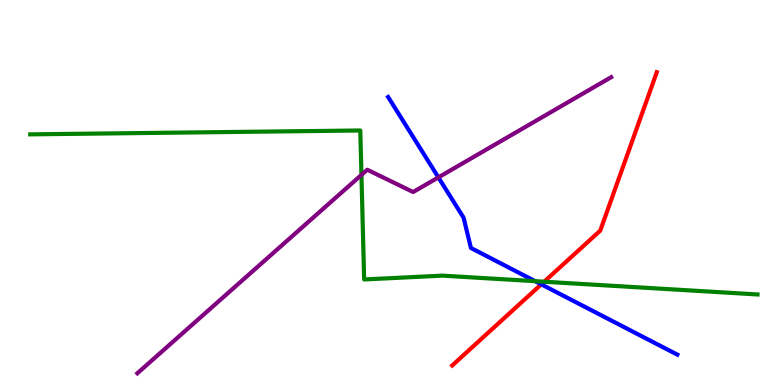[{'lines': ['blue', 'red'], 'intersections': [{'x': 6.98, 'y': 2.61}]}, {'lines': ['green', 'red'], 'intersections': [{'x': 7.02, 'y': 2.68}]}, {'lines': ['purple', 'red'], 'intersections': []}, {'lines': ['blue', 'green'], 'intersections': [{'x': 6.91, 'y': 2.7}]}, {'lines': ['blue', 'purple'], 'intersections': [{'x': 5.66, 'y': 5.39}]}, {'lines': ['green', 'purple'], 'intersections': [{'x': 4.66, 'y': 5.46}]}]